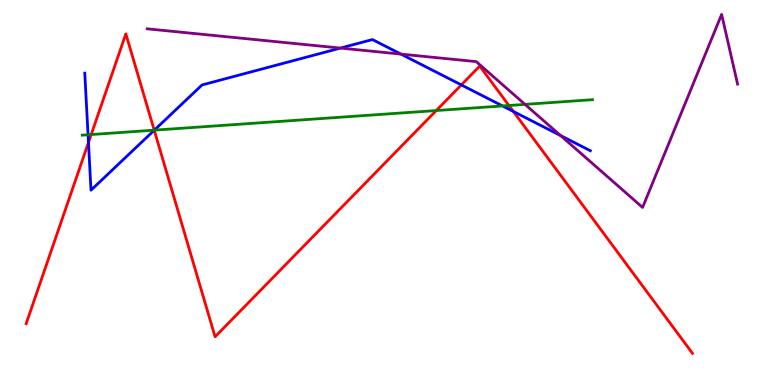[{'lines': ['blue', 'red'], 'intersections': [{'x': 1.14, 'y': 6.3}, {'x': 1.99, 'y': 6.62}, {'x': 5.95, 'y': 7.79}, {'x': 6.62, 'y': 7.11}]}, {'lines': ['green', 'red'], 'intersections': [{'x': 1.18, 'y': 6.51}, {'x': 1.99, 'y': 6.62}, {'x': 5.63, 'y': 7.13}, {'x': 6.57, 'y': 7.26}]}, {'lines': ['purple', 'red'], 'intersections': []}, {'lines': ['blue', 'green'], 'intersections': [{'x': 1.14, 'y': 6.5}, {'x': 1.99, 'y': 6.62}, {'x': 6.48, 'y': 7.25}]}, {'lines': ['blue', 'purple'], 'intersections': [{'x': 4.39, 'y': 8.75}, {'x': 5.17, 'y': 8.59}, {'x': 7.23, 'y': 6.48}]}, {'lines': ['green', 'purple'], 'intersections': [{'x': 6.77, 'y': 7.29}]}]